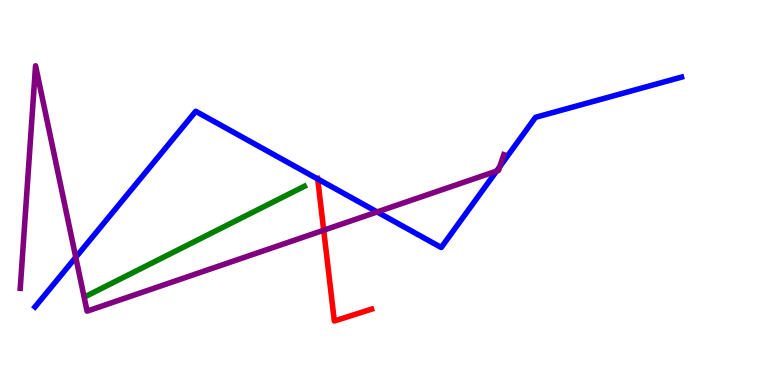[{'lines': ['blue', 'red'], 'intersections': [{'x': 4.1, 'y': 5.35}]}, {'lines': ['green', 'red'], 'intersections': []}, {'lines': ['purple', 'red'], 'intersections': [{'x': 4.18, 'y': 4.02}]}, {'lines': ['blue', 'green'], 'intersections': []}, {'lines': ['blue', 'purple'], 'intersections': [{'x': 0.978, 'y': 3.32}, {'x': 4.87, 'y': 4.5}, {'x': 6.41, 'y': 5.56}, {'x': 6.45, 'y': 5.67}]}, {'lines': ['green', 'purple'], 'intersections': []}]